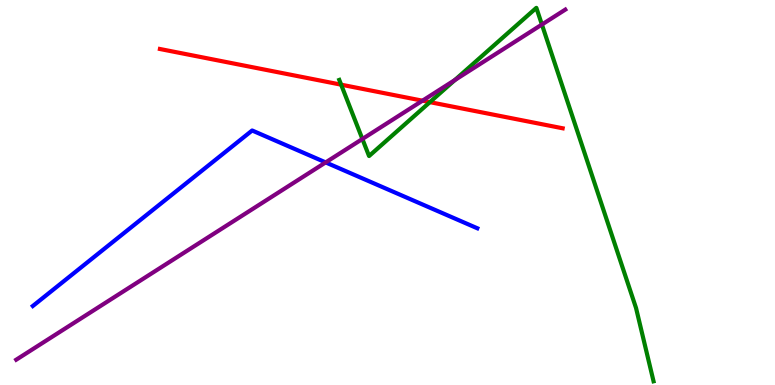[{'lines': ['blue', 'red'], 'intersections': []}, {'lines': ['green', 'red'], 'intersections': [{'x': 4.4, 'y': 7.8}, {'x': 5.55, 'y': 7.35}]}, {'lines': ['purple', 'red'], 'intersections': [{'x': 5.45, 'y': 7.38}]}, {'lines': ['blue', 'green'], 'intersections': []}, {'lines': ['blue', 'purple'], 'intersections': [{'x': 4.2, 'y': 5.78}]}, {'lines': ['green', 'purple'], 'intersections': [{'x': 4.68, 'y': 6.39}, {'x': 5.87, 'y': 7.92}, {'x': 6.99, 'y': 9.36}]}]